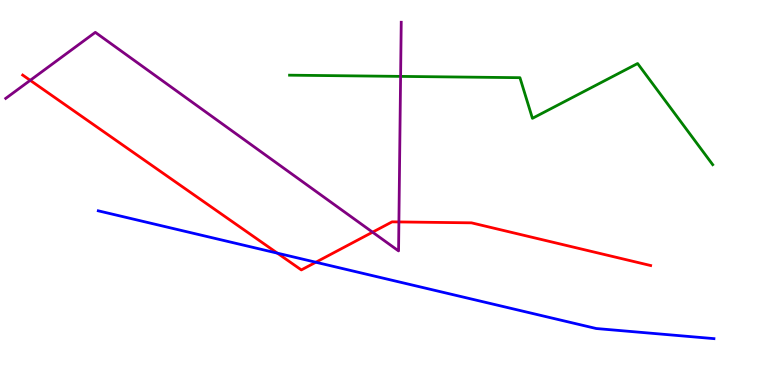[{'lines': ['blue', 'red'], 'intersections': [{'x': 3.58, 'y': 3.42}, {'x': 4.08, 'y': 3.19}]}, {'lines': ['green', 'red'], 'intersections': []}, {'lines': ['purple', 'red'], 'intersections': [{'x': 0.39, 'y': 7.91}, {'x': 4.81, 'y': 3.97}, {'x': 5.15, 'y': 4.24}]}, {'lines': ['blue', 'green'], 'intersections': []}, {'lines': ['blue', 'purple'], 'intersections': []}, {'lines': ['green', 'purple'], 'intersections': [{'x': 5.17, 'y': 8.02}]}]